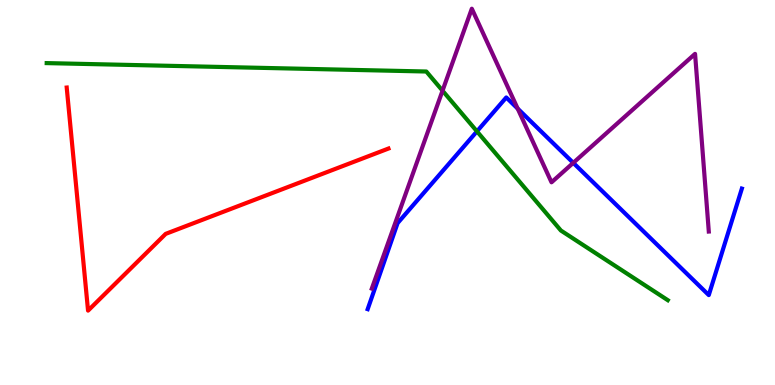[{'lines': ['blue', 'red'], 'intersections': []}, {'lines': ['green', 'red'], 'intersections': []}, {'lines': ['purple', 'red'], 'intersections': []}, {'lines': ['blue', 'green'], 'intersections': [{'x': 6.15, 'y': 6.59}]}, {'lines': ['blue', 'purple'], 'intersections': [{'x': 6.68, 'y': 7.18}, {'x': 7.4, 'y': 5.77}]}, {'lines': ['green', 'purple'], 'intersections': [{'x': 5.71, 'y': 7.64}]}]